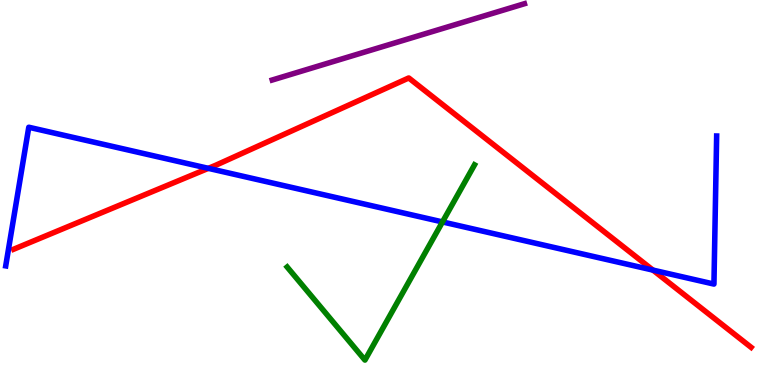[{'lines': ['blue', 'red'], 'intersections': [{'x': 2.69, 'y': 5.63}, {'x': 8.43, 'y': 2.98}]}, {'lines': ['green', 'red'], 'intersections': []}, {'lines': ['purple', 'red'], 'intersections': []}, {'lines': ['blue', 'green'], 'intersections': [{'x': 5.71, 'y': 4.24}]}, {'lines': ['blue', 'purple'], 'intersections': []}, {'lines': ['green', 'purple'], 'intersections': []}]